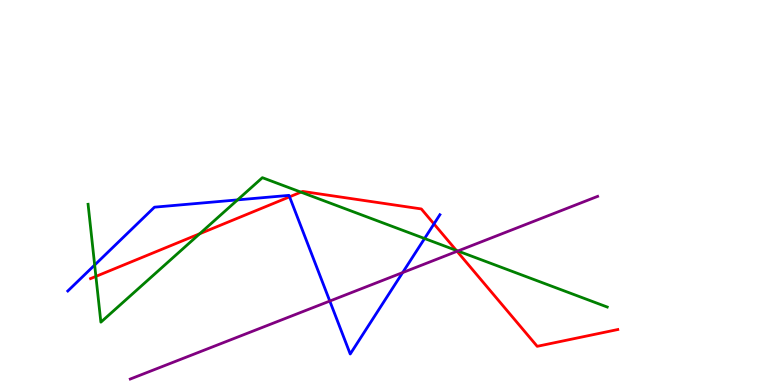[{'lines': ['blue', 'red'], 'intersections': [{'x': 3.74, 'y': 4.89}, {'x': 5.6, 'y': 4.18}]}, {'lines': ['green', 'red'], 'intersections': [{'x': 1.24, 'y': 2.82}, {'x': 2.58, 'y': 3.93}, {'x': 3.88, 'y': 5.01}, {'x': 5.89, 'y': 3.5}]}, {'lines': ['purple', 'red'], 'intersections': [{'x': 5.9, 'y': 3.47}]}, {'lines': ['blue', 'green'], 'intersections': [{'x': 1.22, 'y': 3.12}, {'x': 3.07, 'y': 4.81}, {'x': 5.48, 'y': 3.8}]}, {'lines': ['blue', 'purple'], 'intersections': [{'x': 4.26, 'y': 2.18}, {'x': 5.2, 'y': 2.92}]}, {'lines': ['green', 'purple'], 'intersections': [{'x': 5.91, 'y': 3.48}]}]